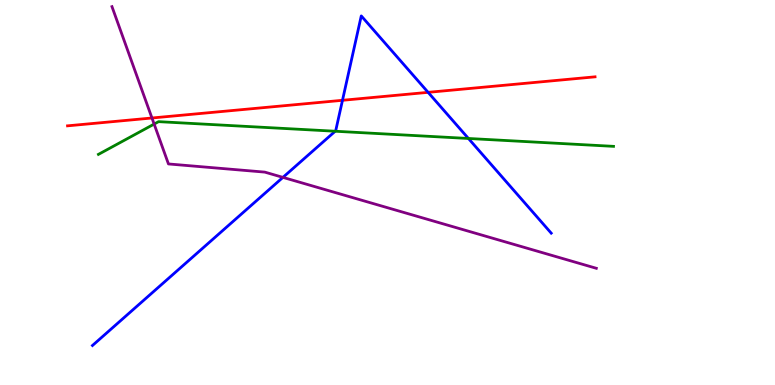[{'lines': ['blue', 'red'], 'intersections': [{'x': 4.42, 'y': 7.39}, {'x': 5.52, 'y': 7.6}]}, {'lines': ['green', 'red'], 'intersections': []}, {'lines': ['purple', 'red'], 'intersections': [{'x': 1.96, 'y': 6.94}]}, {'lines': ['blue', 'green'], 'intersections': [{'x': 4.33, 'y': 6.59}, {'x': 6.04, 'y': 6.4}]}, {'lines': ['blue', 'purple'], 'intersections': [{'x': 3.65, 'y': 5.39}]}, {'lines': ['green', 'purple'], 'intersections': [{'x': 1.99, 'y': 6.78}]}]